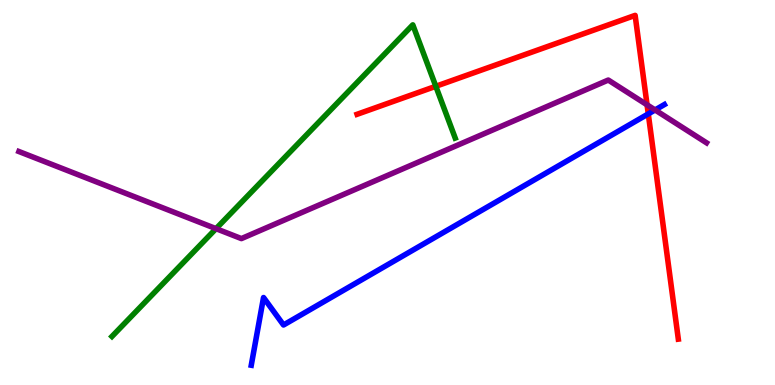[{'lines': ['blue', 'red'], 'intersections': [{'x': 8.36, 'y': 7.04}]}, {'lines': ['green', 'red'], 'intersections': [{'x': 5.62, 'y': 7.76}]}, {'lines': ['purple', 'red'], 'intersections': [{'x': 8.35, 'y': 7.28}]}, {'lines': ['blue', 'green'], 'intersections': []}, {'lines': ['blue', 'purple'], 'intersections': [{'x': 8.45, 'y': 7.14}]}, {'lines': ['green', 'purple'], 'intersections': [{'x': 2.79, 'y': 4.06}]}]